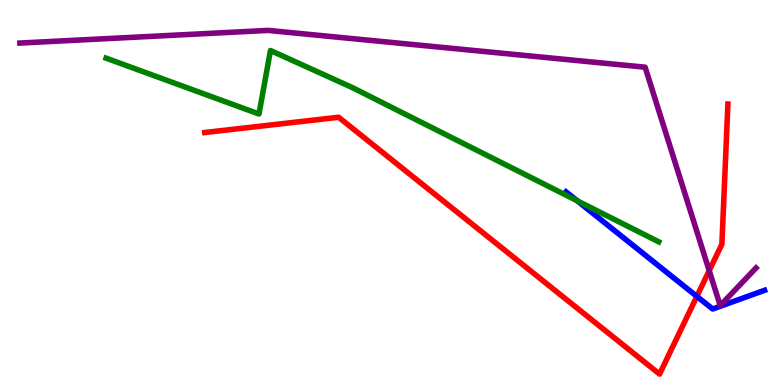[{'lines': ['blue', 'red'], 'intersections': [{'x': 8.99, 'y': 2.3}]}, {'lines': ['green', 'red'], 'intersections': []}, {'lines': ['purple', 'red'], 'intersections': [{'x': 9.15, 'y': 2.97}]}, {'lines': ['blue', 'green'], 'intersections': [{'x': 7.45, 'y': 4.78}]}, {'lines': ['blue', 'purple'], 'intersections': []}, {'lines': ['green', 'purple'], 'intersections': []}]